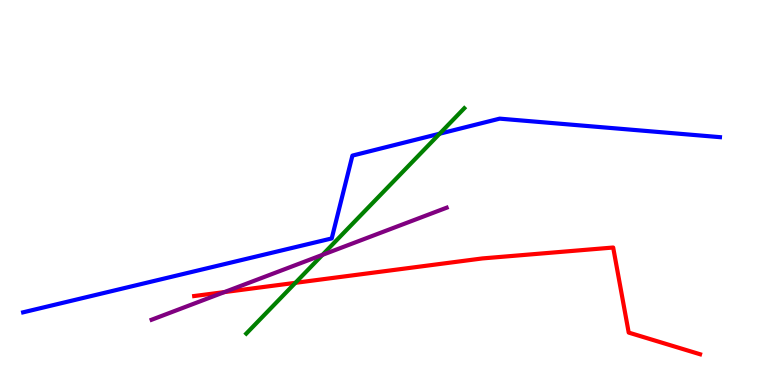[{'lines': ['blue', 'red'], 'intersections': []}, {'lines': ['green', 'red'], 'intersections': [{'x': 3.81, 'y': 2.65}]}, {'lines': ['purple', 'red'], 'intersections': [{'x': 2.9, 'y': 2.41}]}, {'lines': ['blue', 'green'], 'intersections': [{'x': 5.67, 'y': 6.53}]}, {'lines': ['blue', 'purple'], 'intersections': []}, {'lines': ['green', 'purple'], 'intersections': [{'x': 4.16, 'y': 3.38}]}]